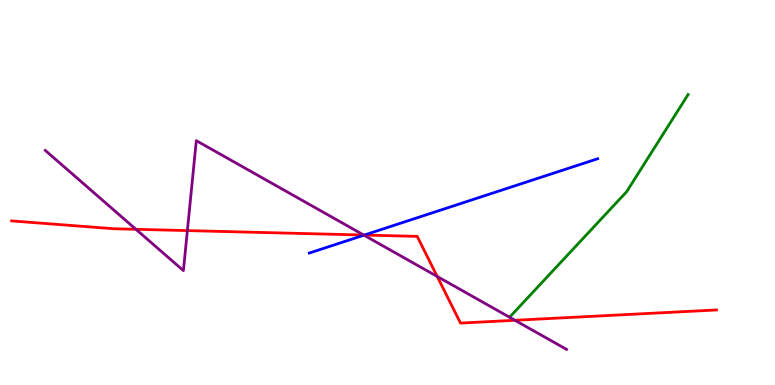[{'lines': ['blue', 'red'], 'intersections': [{'x': 4.7, 'y': 3.89}]}, {'lines': ['green', 'red'], 'intersections': []}, {'lines': ['purple', 'red'], 'intersections': [{'x': 1.75, 'y': 4.04}, {'x': 2.42, 'y': 4.01}, {'x': 4.69, 'y': 3.9}, {'x': 5.64, 'y': 2.82}, {'x': 6.64, 'y': 1.68}]}, {'lines': ['blue', 'green'], 'intersections': []}, {'lines': ['blue', 'purple'], 'intersections': [{'x': 4.7, 'y': 3.89}]}, {'lines': ['green', 'purple'], 'intersections': []}]